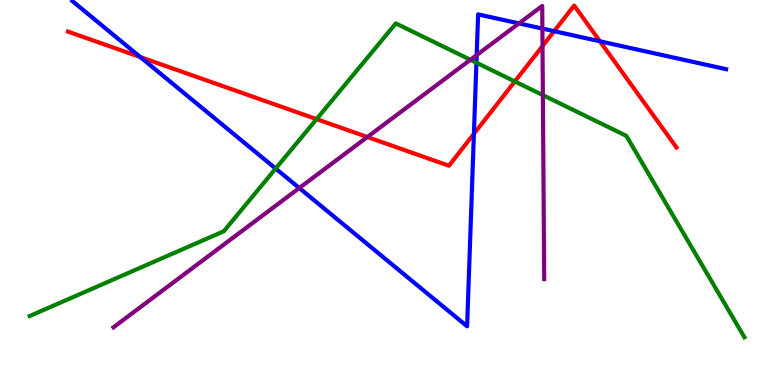[{'lines': ['blue', 'red'], 'intersections': [{'x': 1.81, 'y': 8.52}, {'x': 6.11, 'y': 6.52}, {'x': 7.15, 'y': 9.19}, {'x': 7.74, 'y': 8.93}]}, {'lines': ['green', 'red'], 'intersections': [{'x': 4.08, 'y': 6.91}, {'x': 6.64, 'y': 7.88}]}, {'lines': ['purple', 'red'], 'intersections': [{'x': 4.74, 'y': 6.44}, {'x': 7.0, 'y': 8.8}]}, {'lines': ['blue', 'green'], 'intersections': [{'x': 3.56, 'y': 5.62}, {'x': 6.15, 'y': 8.37}]}, {'lines': ['blue', 'purple'], 'intersections': [{'x': 3.86, 'y': 5.12}, {'x': 6.15, 'y': 8.57}, {'x': 6.7, 'y': 9.39}, {'x': 7.0, 'y': 9.26}]}, {'lines': ['green', 'purple'], 'intersections': [{'x': 6.07, 'y': 8.45}, {'x': 7.0, 'y': 7.53}]}]